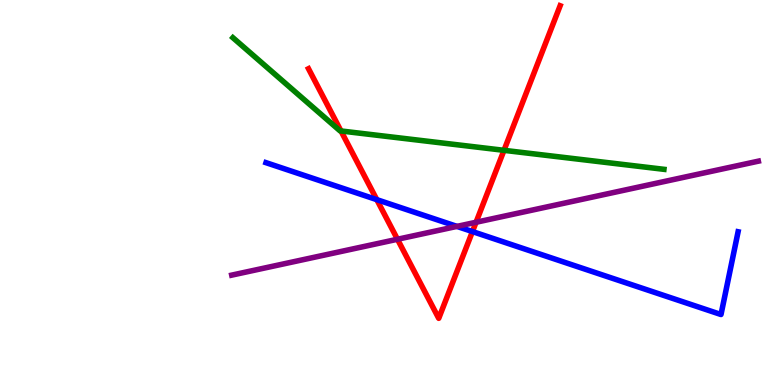[{'lines': ['blue', 'red'], 'intersections': [{'x': 4.86, 'y': 4.81}, {'x': 6.1, 'y': 3.99}]}, {'lines': ['green', 'red'], 'intersections': [{'x': 4.4, 'y': 6.6}, {'x': 6.5, 'y': 6.1}]}, {'lines': ['purple', 'red'], 'intersections': [{'x': 5.13, 'y': 3.79}, {'x': 6.14, 'y': 4.23}]}, {'lines': ['blue', 'green'], 'intersections': []}, {'lines': ['blue', 'purple'], 'intersections': [{'x': 5.9, 'y': 4.12}]}, {'lines': ['green', 'purple'], 'intersections': []}]